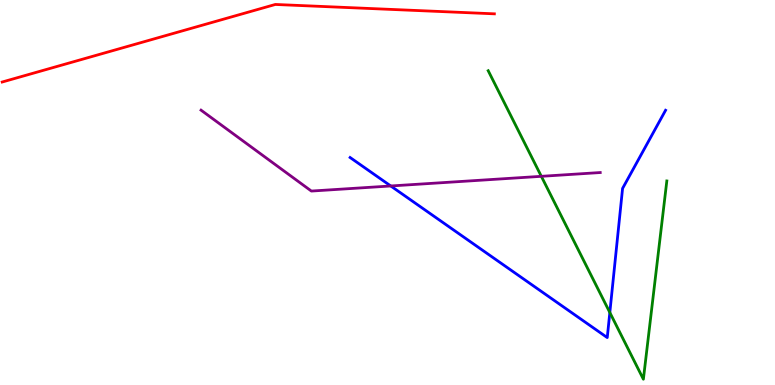[{'lines': ['blue', 'red'], 'intersections': []}, {'lines': ['green', 'red'], 'intersections': []}, {'lines': ['purple', 'red'], 'intersections': []}, {'lines': ['blue', 'green'], 'intersections': [{'x': 7.87, 'y': 1.88}]}, {'lines': ['blue', 'purple'], 'intersections': [{'x': 5.04, 'y': 5.17}]}, {'lines': ['green', 'purple'], 'intersections': [{'x': 6.98, 'y': 5.42}]}]